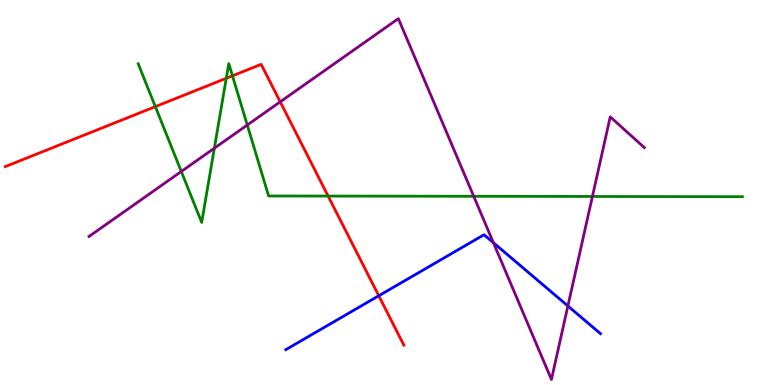[{'lines': ['blue', 'red'], 'intersections': [{'x': 4.89, 'y': 2.32}]}, {'lines': ['green', 'red'], 'intersections': [{'x': 2.0, 'y': 7.23}, {'x': 2.92, 'y': 7.97}, {'x': 3.0, 'y': 8.03}, {'x': 4.23, 'y': 4.91}]}, {'lines': ['purple', 'red'], 'intersections': [{'x': 3.62, 'y': 7.36}]}, {'lines': ['blue', 'green'], 'intersections': []}, {'lines': ['blue', 'purple'], 'intersections': [{'x': 6.37, 'y': 3.7}, {'x': 7.33, 'y': 2.05}]}, {'lines': ['green', 'purple'], 'intersections': [{'x': 2.34, 'y': 5.55}, {'x': 2.77, 'y': 6.15}, {'x': 3.19, 'y': 6.75}, {'x': 6.11, 'y': 4.9}, {'x': 7.64, 'y': 4.9}]}]